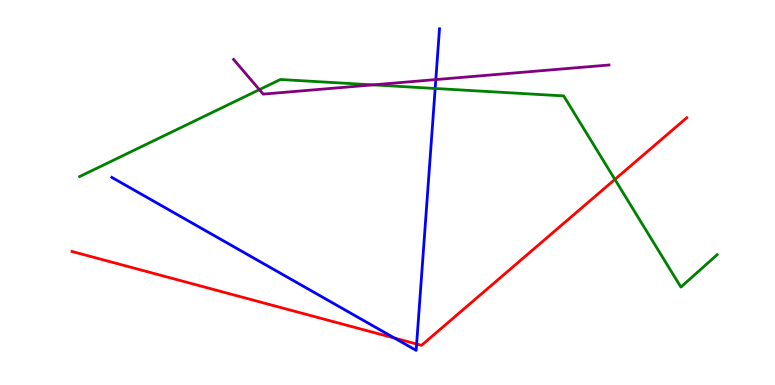[{'lines': ['blue', 'red'], 'intersections': [{'x': 5.09, 'y': 1.22}, {'x': 5.38, 'y': 1.06}]}, {'lines': ['green', 'red'], 'intersections': [{'x': 7.93, 'y': 5.34}]}, {'lines': ['purple', 'red'], 'intersections': []}, {'lines': ['blue', 'green'], 'intersections': [{'x': 5.62, 'y': 7.7}]}, {'lines': ['blue', 'purple'], 'intersections': [{'x': 5.62, 'y': 7.93}]}, {'lines': ['green', 'purple'], 'intersections': [{'x': 3.35, 'y': 7.67}, {'x': 4.81, 'y': 7.8}]}]